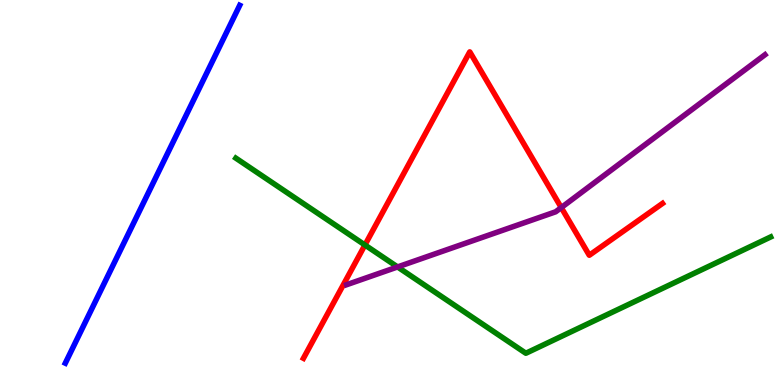[{'lines': ['blue', 'red'], 'intersections': []}, {'lines': ['green', 'red'], 'intersections': [{'x': 4.71, 'y': 3.64}]}, {'lines': ['purple', 'red'], 'intersections': [{'x': 7.24, 'y': 4.61}]}, {'lines': ['blue', 'green'], 'intersections': []}, {'lines': ['blue', 'purple'], 'intersections': []}, {'lines': ['green', 'purple'], 'intersections': [{'x': 5.13, 'y': 3.07}]}]